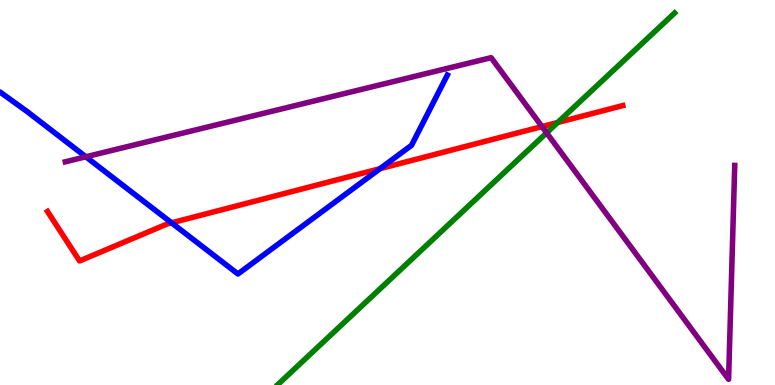[{'lines': ['blue', 'red'], 'intersections': [{'x': 2.21, 'y': 4.21}, {'x': 4.9, 'y': 5.62}]}, {'lines': ['green', 'red'], 'intersections': [{'x': 7.2, 'y': 6.82}]}, {'lines': ['purple', 'red'], 'intersections': [{'x': 6.99, 'y': 6.71}]}, {'lines': ['blue', 'green'], 'intersections': []}, {'lines': ['blue', 'purple'], 'intersections': [{'x': 1.11, 'y': 5.93}]}, {'lines': ['green', 'purple'], 'intersections': [{'x': 7.05, 'y': 6.55}]}]